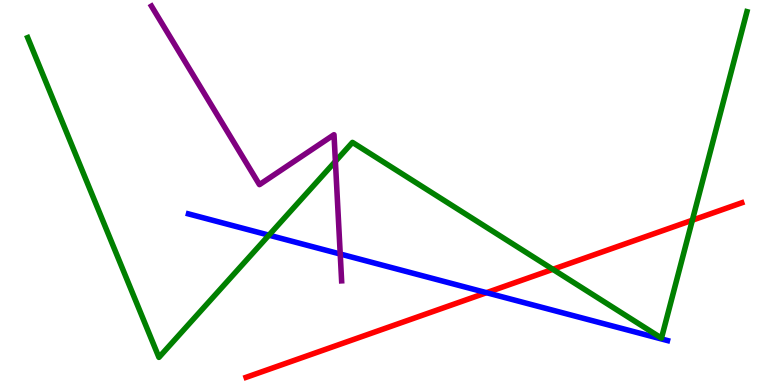[{'lines': ['blue', 'red'], 'intersections': [{'x': 6.28, 'y': 2.4}]}, {'lines': ['green', 'red'], 'intersections': [{'x': 7.13, 'y': 3.0}, {'x': 8.93, 'y': 4.28}]}, {'lines': ['purple', 'red'], 'intersections': []}, {'lines': ['blue', 'green'], 'intersections': [{'x': 3.47, 'y': 3.89}]}, {'lines': ['blue', 'purple'], 'intersections': [{'x': 4.39, 'y': 3.4}]}, {'lines': ['green', 'purple'], 'intersections': [{'x': 4.33, 'y': 5.81}]}]